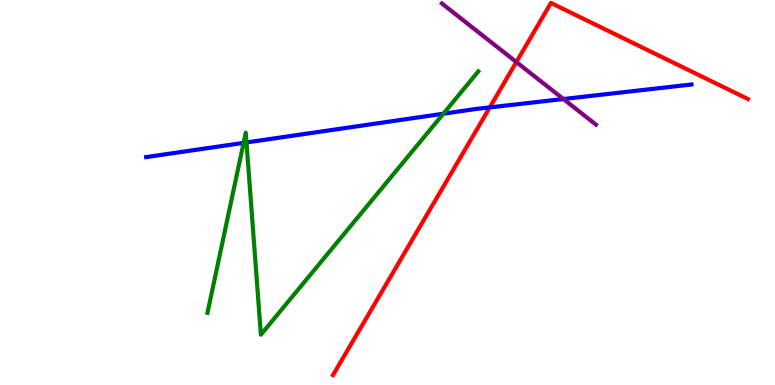[{'lines': ['blue', 'red'], 'intersections': [{'x': 6.32, 'y': 7.21}]}, {'lines': ['green', 'red'], 'intersections': []}, {'lines': ['purple', 'red'], 'intersections': [{'x': 6.66, 'y': 8.39}]}, {'lines': ['blue', 'green'], 'intersections': [{'x': 3.14, 'y': 6.29}, {'x': 3.18, 'y': 6.3}, {'x': 5.72, 'y': 7.05}]}, {'lines': ['blue', 'purple'], 'intersections': [{'x': 7.27, 'y': 7.43}]}, {'lines': ['green', 'purple'], 'intersections': []}]